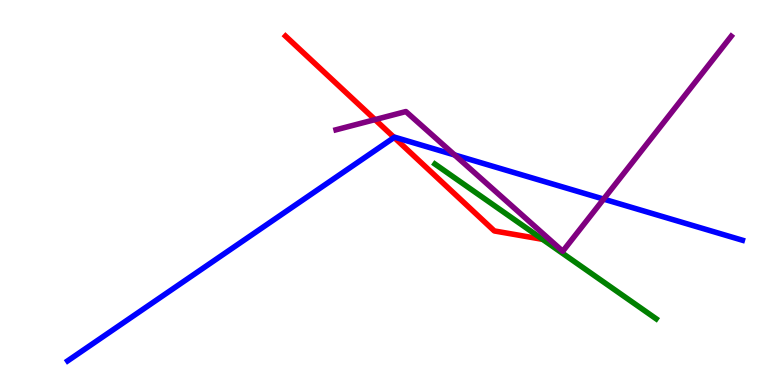[{'lines': ['blue', 'red'], 'intersections': [{'x': 5.09, 'y': 6.43}]}, {'lines': ['green', 'red'], 'intersections': [{'x': 7.0, 'y': 3.78}]}, {'lines': ['purple', 'red'], 'intersections': [{'x': 4.84, 'y': 6.89}]}, {'lines': ['blue', 'green'], 'intersections': []}, {'lines': ['blue', 'purple'], 'intersections': [{'x': 5.87, 'y': 5.98}, {'x': 7.79, 'y': 4.83}]}, {'lines': ['green', 'purple'], 'intersections': []}]